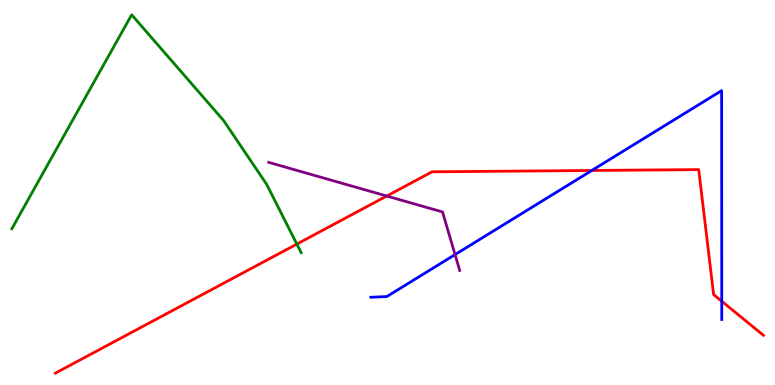[{'lines': ['blue', 'red'], 'intersections': [{'x': 7.64, 'y': 5.57}, {'x': 9.31, 'y': 2.18}]}, {'lines': ['green', 'red'], 'intersections': [{'x': 3.83, 'y': 3.66}]}, {'lines': ['purple', 'red'], 'intersections': [{'x': 4.99, 'y': 4.91}]}, {'lines': ['blue', 'green'], 'intersections': []}, {'lines': ['blue', 'purple'], 'intersections': [{'x': 5.87, 'y': 3.39}]}, {'lines': ['green', 'purple'], 'intersections': []}]